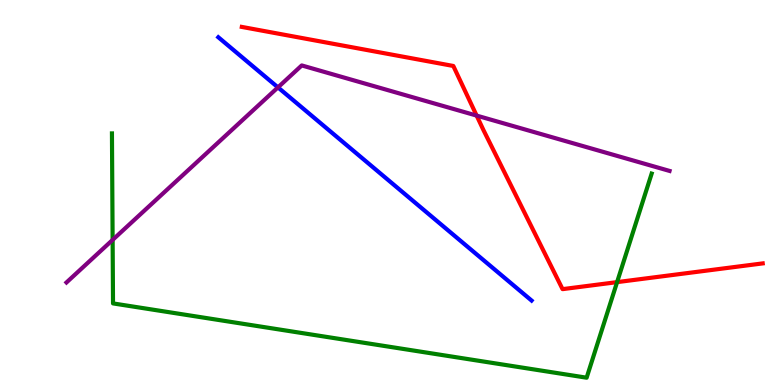[{'lines': ['blue', 'red'], 'intersections': []}, {'lines': ['green', 'red'], 'intersections': [{'x': 7.96, 'y': 2.67}]}, {'lines': ['purple', 'red'], 'intersections': [{'x': 6.15, 'y': 7.0}]}, {'lines': ['blue', 'green'], 'intersections': []}, {'lines': ['blue', 'purple'], 'intersections': [{'x': 3.59, 'y': 7.73}]}, {'lines': ['green', 'purple'], 'intersections': [{'x': 1.45, 'y': 3.77}]}]